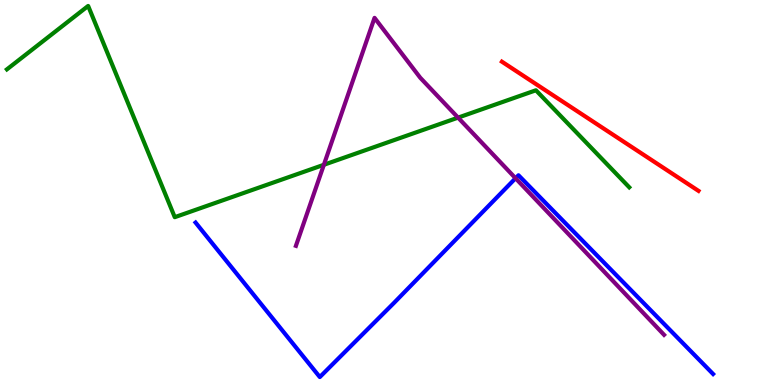[{'lines': ['blue', 'red'], 'intersections': []}, {'lines': ['green', 'red'], 'intersections': []}, {'lines': ['purple', 'red'], 'intersections': []}, {'lines': ['blue', 'green'], 'intersections': []}, {'lines': ['blue', 'purple'], 'intersections': [{'x': 6.65, 'y': 5.37}]}, {'lines': ['green', 'purple'], 'intersections': [{'x': 4.18, 'y': 5.72}, {'x': 5.91, 'y': 6.94}]}]